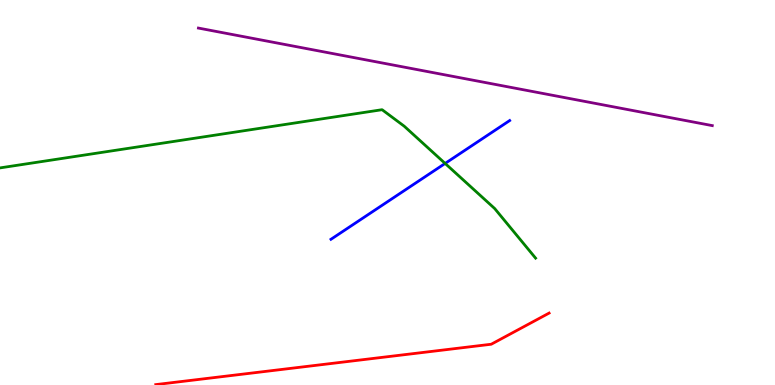[{'lines': ['blue', 'red'], 'intersections': []}, {'lines': ['green', 'red'], 'intersections': []}, {'lines': ['purple', 'red'], 'intersections': []}, {'lines': ['blue', 'green'], 'intersections': [{'x': 5.74, 'y': 5.75}]}, {'lines': ['blue', 'purple'], 'intersections': []}, {'lines': ['green', 'purple'], 'intersections': []}]